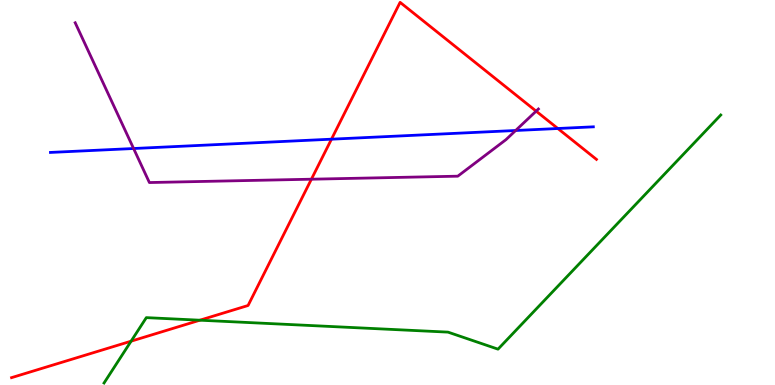[{'lines': ['blue', 'red'], 'intersections': [{'x': 4.28, 'y': 6.38}, {'x': 7.2, 'y': 6.66}]}, {'lines': ['green', 'red'], 'intersections': [{'x': 1.69, 'y': 1.14}, {'x': 2.58, 'y': 1.68}]}, {'lines': ['purple', 'red'], 'intersections': [{'x': 4.02, 'y': 5.35}, {'x': 6.92, 'y': 7.11}]}, {'lines': ['blue', 'green'], 'intersections': []}, {'lines': ['blue', 'purple'], 'intersections': [{'x': 1.72, 'y': 6.14}, {'x': 6.65, 'y': 6.61}]}, {'lines': ['green', 'purple'], 'intersections': []}]